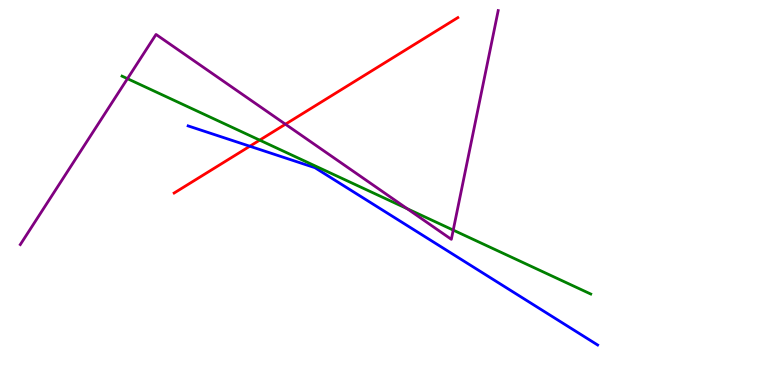[{'lines': ['blue', 'red'], 'intersections': [{'x': 3.22, 'y': 6.2}]}, {'lines': ['green', 'red'], 'intersections': [{'x': 3.35, 'y': 6.36}]}, {'lines': ['purple', 'red'], 'intersections': [{'x': 3.68, 'y': 6.77}]}, {'lines': ['blue', 'green'], 'intersections': []}, {'lines': ['blue', 'purple'], 'intersections': []}, {'lines': ['green', 'purple'], 'intersections': [{'x': 1.64, 'y': 7.96}, {'x': 5.25, 'y': 4.58}, {'x': 5.85, 'y': 4.02}]}]